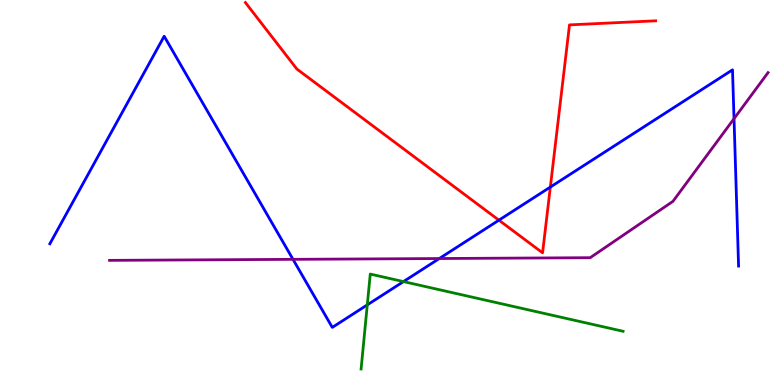[{'lines': ['blue', 'red'], 'intersections': [{'x': 6.44, 'y': 4.28}, {'x': 7.1, 'y': 5.14}]}, {'lines': ['green', 'red'], 'intersections': []}, {'lines': ['purple', 'red'], 'intersections': []}, {'lines': ['blue', 'green'], 'intersections': [{'x': 4.74, 'y': 2.08}, {'x': 5.21, 'y': 2.69}]}, {'lines': ['blue', 'purple'], 'intersections': [{'x': 3.78, 'y': 3.26}, {'x': 5.67, 'y': 3.28}, {'x': 9.47, 'y': 6.92}]}, {'lines': ['green', 'purple'], 'intersections': []}]